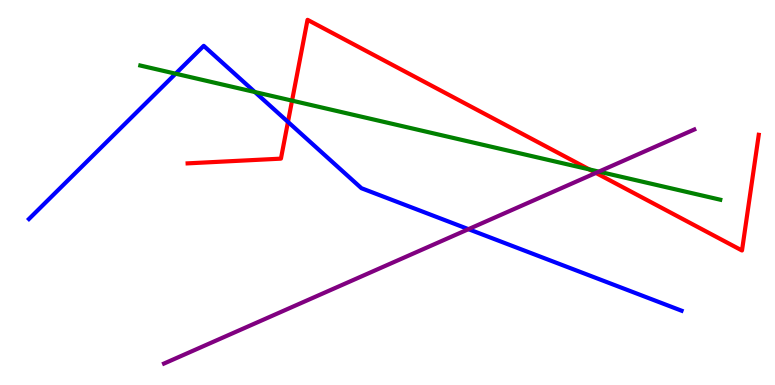[{'lines': ['blue', 'red'], 'intersections': [{'x': 3.72, 'y': 6.83}]}, {'lines': ['green', 'red'], 'intersections': [{'x': 3.77, 'y': 7.39}, {'x': 7.6, 'y': 5.6}]}, {'lines': ['purple', 'red'], 'intersections': [{'x': 7.69, 'y': 5.51}]}, {'lines': ['blue', 'green'], 'intersections': [{'x': 2.27, 'y': 8.09}, {'x': 3.29, 'y': 7.61}]}, {'lines': ['blue', 'purple'], 'intersections': [{'x': 6.04, 'y': 4.05}]}, {'lines': ['green', 'purple'], 'intersections': [{'x': 7.73, 'y': 5.54}]}]